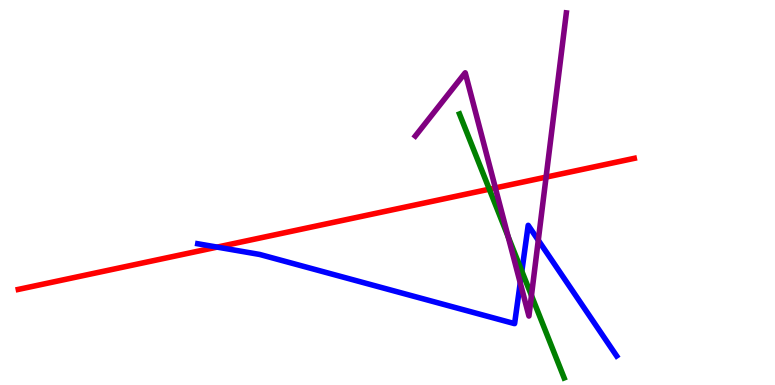[{'lines': ['blue', 'red'], 'intersections': [{'x': 2.8, 'y': 3.58}]}, {'lines': ['green', 'red'], 'intersections': [{'x': 6.31, 'y': 5.09}]}, {'lines': ['purple', 'red'], 'intersections': [{'x': 6.39, 'y': 5.12}, {'x': 7.05, 'y': 5.4}]}, {'lines': ['blue', 'green'], 'intersections': [{'x': 6.73, 'y': 2.95}]}, {'lines': ['blue', 'purple'], 'intersections': [{'x': 6.71, 'y': 2.65}, {'x': 6.95, 'y': 3.76}]}, {'lines': ['green', 'purple'], 'intersections': [{'x': 6.56, 'y': 3.85}, {'x': 6.86, 'y': 2.32}]}]